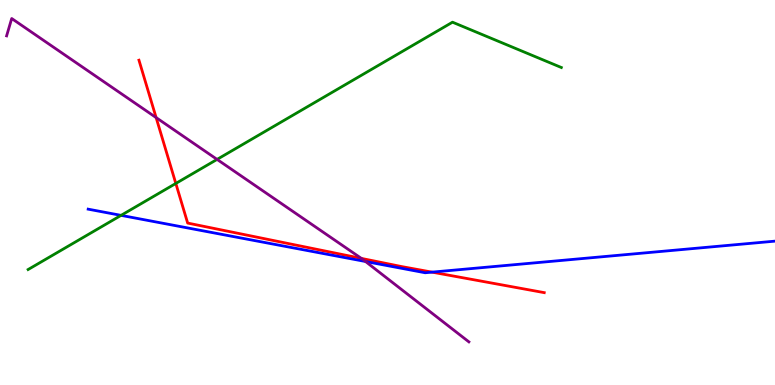[{'lines': ['blue', 'red'], 'intersections': [{'x': 5.57, 'y': 2.93}]}, {'lines': ['green', 'red'], 'intersections': [{'x': 2.27, 'y': 5.24}]}, {'lines': ['purple', 'red'], 'intersections': [{'x': 2.01, 'y': 6.95}, {'x': 4.66, 'y': 3.29}]}, {'lines': ['blue', 'green'], 'intersections': [{'x': 1.56, 'y': 4.41}]}, {'lines': ['blue', 'purple'], 'intersections': [{'x': 4.72, 'y': 3.21}]}, {'lines': ['green', 'purple'], 'intersections': [{'x': 2.8, 'y': 5.86}]}]